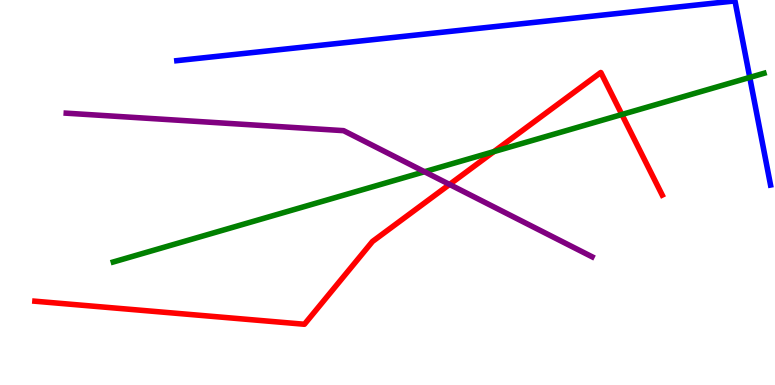[{'lines': ['blue', 'red'], 'intersections': []}, {'lines': ['green', 'red'], 'intersections': [{'x': 6.37, 'y': 6.06}, {'x': 8.02, 'y': 7.03}]}, {'lines': ['purple', 'red'], 'intersections': [{'x': 5.8, 'y': 5.21}]}, {'lines': ['blue', 'green'], 'intersections': [{'x': 9.67, 'y': 7.99}]}, {'lines': ['blue', 'purple'], 'intersections': []}, {'lines': ['green', 'purple'], 'intersections': [{'x': 5.48, 'y': 5.54}]}]